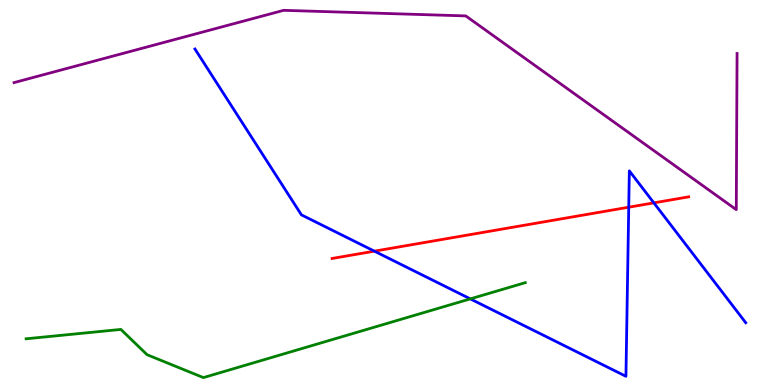[{'lines': ['blue', 'red'], 'intersections': [{'x': 4.83, 'y': 3.48}, {'x': 8.11, 'y': 4.62}, {'x': 8.44, 'y': 4.73}]}, {'lines': ['green', 'red'], 'intersections': []}, {'lines': ['purple', 'red'], 'intersections': []}, {'lines': ['blue', 'green'], 'intersections': [{'x': 6.07, 'y': 2.24}]}, {'lines': ['blue', 'purple'], 'intersections': []}, {'lines': ['green', 'purple'], 'intersections': []}]